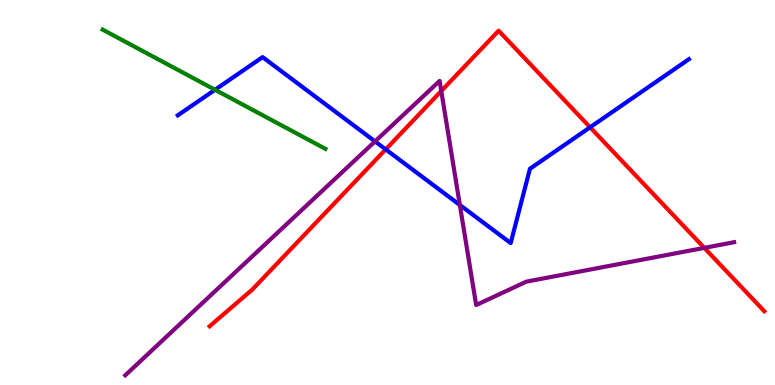[{'lines': ['blue', 'red'], 'intersections': [{'x': 4.98, 'y': 6.12}, {'x': 7.61, 'y': 6.69}]}, {'lines': ['green', 'red'], 'intersections': []}, {'lines': ['purple', 'red'], 'intersections': [{'x': 5.69, 'y': 7.64}, {'x': 9.09, 'y': 3.56}]}, {'lines': ['blue', 'green'], 'intersections': [{'x': 2.77, 'y': 7.67}]}, {'lines': ['blue', 'purple'], 'intersections': [{'x': 4.84, 'y': 6.33}, {'x': 5.93, 'y': 4.68}]}, {'lines': ['green', 'purple'], 'intersections': []}]